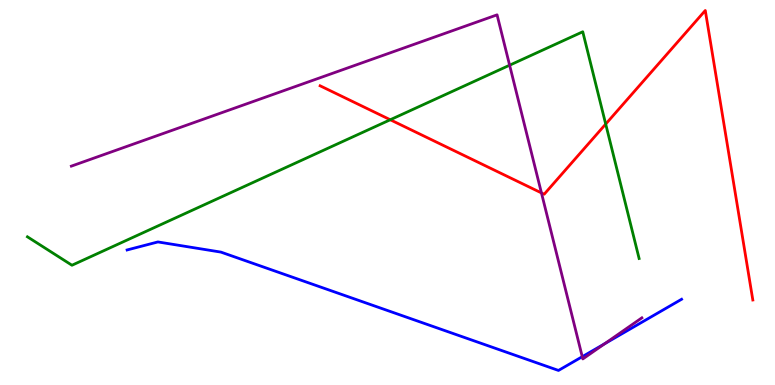[{'lines': ['blue', 'red'], 'intersections': []}, {'lines': ['green', 'red'], 'intersections': [{'x': 5.04, 'y': 6.89}, {'x': 7.82, 'y': 6.78}]}, {'lines': ['purple', 'red'], 'intersections': [{'x': 6.99, 'y': 4.99}]}, {'lines': ['blue', 'green'], 'intersections': []}, {'lines': ['blue', 'purple'], 'intersections': [{'x': 7.51, 'y': 0.735}, {'x': 7.8, 'y': 1.07}]}, {'lines': ['green', 'purple'], 'intersections': [{'x': 6.58, 'y': 8.31}]}]